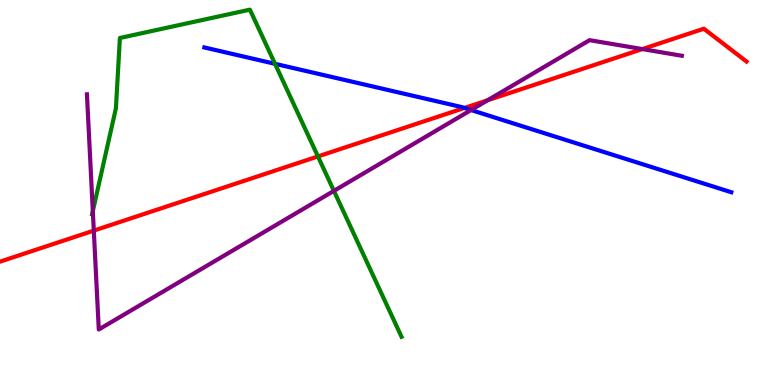[{'lines': ['blue', 'red'], 'intersections': [{'x': 5.99, 'y': 7.2}]}, {'lines': ['green', 'red'], 'intersections': [{'x': 4.1, 'y': 5.94}]}, {'lines': ['purple', 'red'], 'intersections': [{'x': 1.21, 'y': 4.01}, {'x': 6.29, 'y': 7.4}, {'x': 8.29, 'y': 8.73}]}, {'lines': ['blue', 'green'], 'intersections': [{'x': 3.55, 'y': 8.34}]}, {'lines': ['blue', 'purple'], 'intersections': [{'x': 6.08, 'y': 7.14}]}, {'lines': ['green', 'purple'], 'intersections': [{'x': 1.2, 'y': 4.52}, {'x': 4.31, 'y': 5.04}]}]